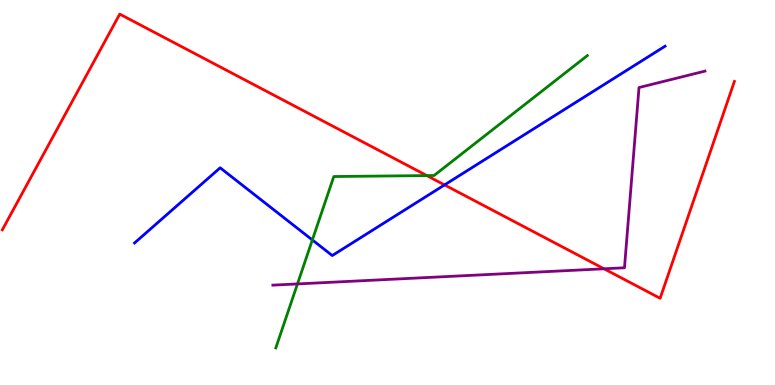[{'lines': ['blue', 'red'], 'intersections': [{'x': 5.74, 'y': 5.2}]}, {'lines': ['green', 'red'], 'intersections': [{'x': 5.51, 'y': 5.44}]}, {'lines': ['purple', 'red'], 'intersections': [{'x': 7.79, 'y': 3.02}]}, {'lines': ['blue', 'green'], 'intersections': [{'x': 4.03, 'y': 3.77}]}, {'lines': ['blue', 'purple'], 'intersections': []}, {'lines': ['green', 'purple'], 'intersections': [{'x': 3.84, 'y': 2.63}]}]